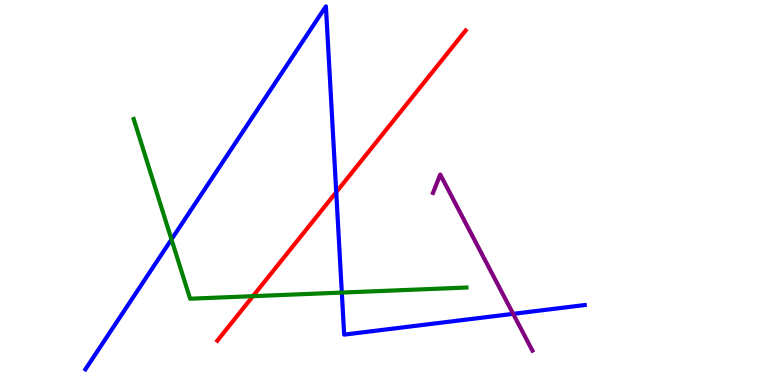[{'lines': ['blue', 'red'], 'intersections': [{'x': 4.34, 'y': 5.01}]}, {'lines': ['green', 'red'], 'intersections': [{'x': 3.26, 'y': 2.31}]}, {'lines': ['purple', 'red'], 'intersections': []}, {'lines': ['blue', 'green'], 'intersections': [{'x': 2.21, 'y': 3.78}, {'x': 4.41, 'y': 2.4}]}, {'lines': ['blue', 'purple'], 'intersections': [{'x': 6.62, 'y': 1.85}]}, {'lines': ['green', 'purple'], 'intersections': []}]